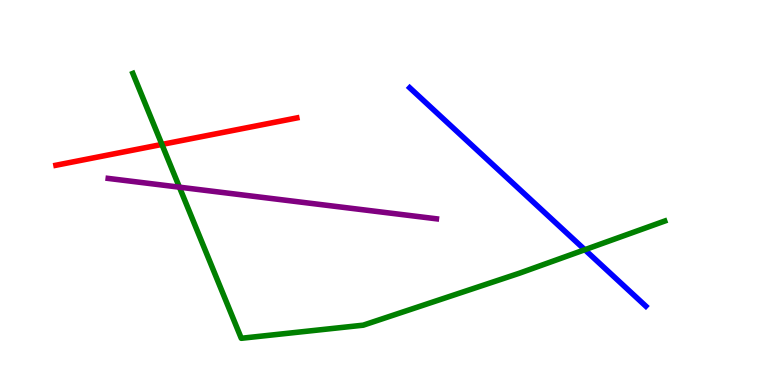[{'lines': ['blue', 'red'], 'intersections': []}, {'lines': ['green', 'red'], 'intersections': [{'x': 2.09, 'y': 6.25}]}, {'lines': ['purple', 'red'], 'intersections': []}, {'lines': ['blue', 'green'], 'intersections': [{'x': 7.55, 'y': 3.51}]}, {'lines': ['blue', 'purple'], 'intersections': []}, {'lines': ['green', 'purple'], 'intersections': [{'x': 2.32, 'y': 5.14}]}]